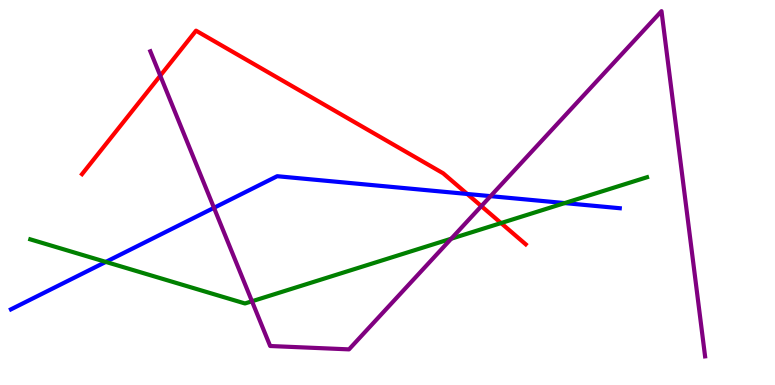[{'lines': ['blue', 'red'], 'intersections': [{'x': 6.03, 'y': 4.96}]}, {'lines': ['green', 'red'], 'intersections': [{'x': 6.47, 'y': 4.21}]}, {'lines': ['purple', 'red'], 'intersections': [{'x': 2.07, 'y': 8.03}, {'x': 6.21, 'y': 4.65}]}, {'lines': ['blue', 'green'], 'intersections': [{'x': 1.37, 'y': 3.2}, {'x': 7.29, 'y': 4.73}]}, {'lines': ['blue', 'purple'], 'intersections': [{'x': 2.76, 'y': 4.6}, {'x': 6.33, 'y': 4.91}]}, {'lines': ['green', 'purple'], 'intersections': [{'x': 3.25, 'y': 2.17}, {'x': 5.82, 'y': 3.8}]}]